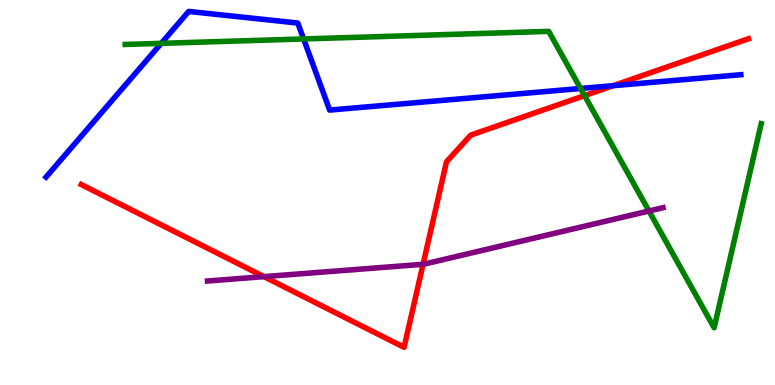[{'lines': ['blue', 'red'], 'intersections': [{'x': 7.91, 'y': 7.77}]}, {'lines': ['green', 'red'], 'intersections': [{'x': 7.54, 'y': 7.52}]}, {'lines': ['purple', 'red'], 'intersections': [{'x': 3.41, 'y': 2.81}, {'x': 5.46, 'y': 3.14}]}, {'lines': ['blue', 'green'], 'intersections': [{'x': 2.08, 'y': 8.87}, {'x': 3.92, 'y': 8.99}, {'x': 7.49, 'y': 7.7}]}, {'lines': ['blue', 'purple'], 'intersections': []}, {'lines': ['green', 'purple'], 'intersections': [{'x': 8.37, 'y': 4.52}]}]